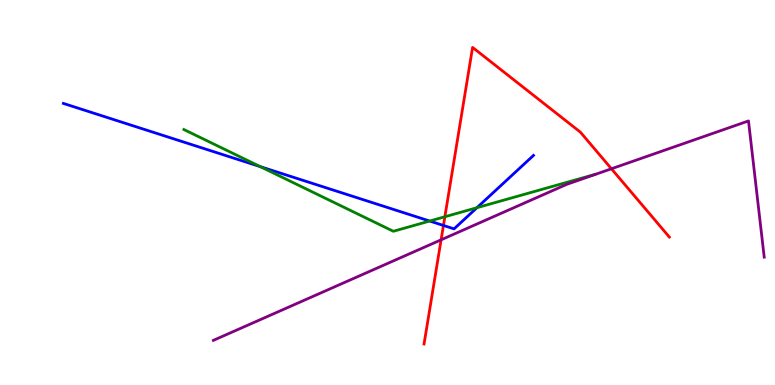[{'lines': ['blue', 'red'], 'intersections': [{'x': 5.72, 'y': 4.14}]}, {'lines': ['green', 'red'], 'intersections': [{'x': 5.74, 'y': 4.37}]}, {'lines': ['purple', 'red'], 'intersections': [{'x': 5.69, 'y': 3.77}, {'x': 7.89, 'y': 5.62}]}, {'lines': ['blue', 'green'], 'intersections': [{'x': 3.36, 'y': 5.67}, {'x': 5.54, 'y': 4.26}, {'x': 6.15, 'y': 4.6}]}, {'lines': ['blue', 'purple'], 'intersections': []}, {'lines': ['green', 'purple'], 'intersections': []}]